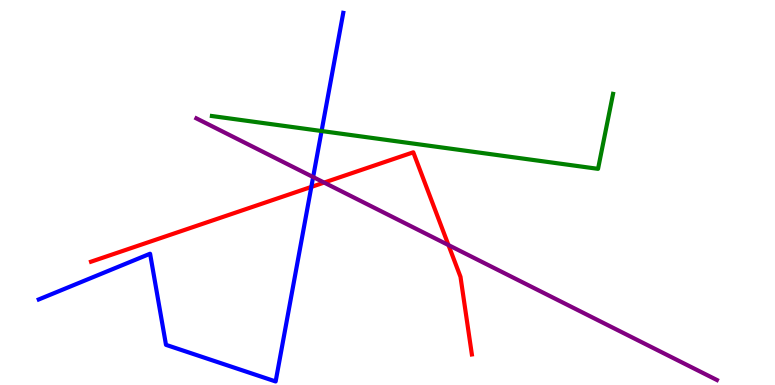[{'lines': ['blue', 'red'], 'intersections': [{'x': 4.02, 'y': 5.15}]}, {'lines': ['green', 'red'], 'intersections': []}, {'lines': ['purple', 'red'], 'intersections': [{'x': 4.18, 'y': 5.26}, {'x': 5.79, 'y': 3.63}]}, {'lines': ['blue', 'green'], 'intersections': [{'x': 4.15, 'y': 6.6}]}, {'lines': ['blue', 'purple'], 'intersections': [{'x': 4.04, 'y': 5.4}]}, {'lines': ['green', 'purple'], 'intersections': []}]